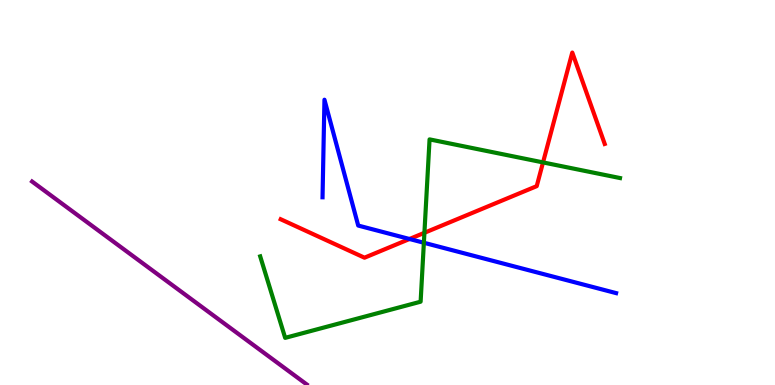[{'lines': ['blue', 'red'], 'intersections': [{'x': 5.28, 'y': 3.79}]}, {'lines': ['green', 'red'], 'intersections': [{'x': 5.48, 'y': 3.95}, {'x': 7.01, 'y': 5.78}]}, {'lines': ['purple', 'red'], 'intersections': []}, {'lines': ['blue', 'green'], 'intersections': [{'x': 5.47, 'y': 3.69}]}, {'lines': ['blue', 'purple'], 'intersections': []}, {'lines': ['green', 'purple'], 'intersections': []}]